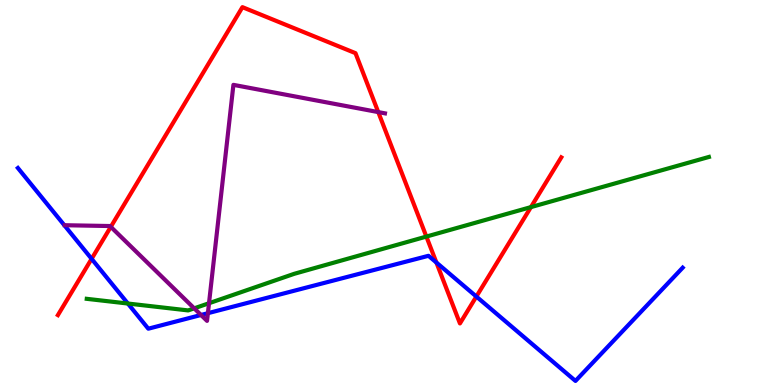[{'lines': ['blue', 'red'], 'intersections': [{'x': 1.18, 'y': 3.28}, {'x': 5.63, 'y': 3.18}, {'x': 6.15, 'y': 2.3}]}, {'lines': ['green', 'red'], 'intersections': [{'x': 5.5, 'y': 3.86}, {'x': 6.85, 'y': 4.62}]}, {'lines': ['purple', 'red'], 'intersections': [{'x': 1.43, 'y': 4.11}, {'x': 4.88, 'y': 7.09}]}, {'lines': ['blue', 'green'], 'intersections': [{'x': 1.65, 'y': 2.12}]}, {'lines': ['blue', 'purple'], 'intersections': [{'x': 2.59, 'y': 1.82}, {'x': 2.68, 'y': 1.87}]}, {'lines': ['green', 'purple'], 'intersections': [{'x': 2.51, 'y': 1.99}, {'x': 2.7, 'y': 2.12}]}]